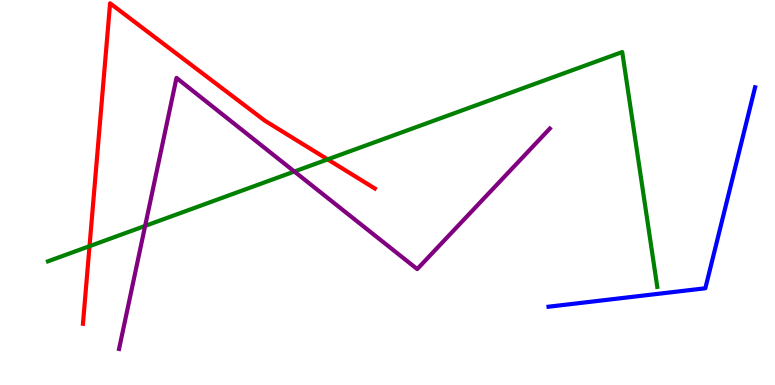[{'lines': ['blue', 'red'], 'intersections': []}, {'lines': ['green', 'red'], 'intersections': [{'x': 1.16, 'y': 3.61}, {'x': 4.23, 'y': 5.86}]}, {'lines': ['purple', 'red'], 'intersections': []}, {'lines': ['blue', 'green'], 'intersections': []}, {'lines': ['blue', 'purple'], 'intersections': []}, {'lines': ['green', 'purple'], 'intersections': [{'x': 1.87, 'y': 4.13}, {'x': 3.8, 'y': 5.54}]}]